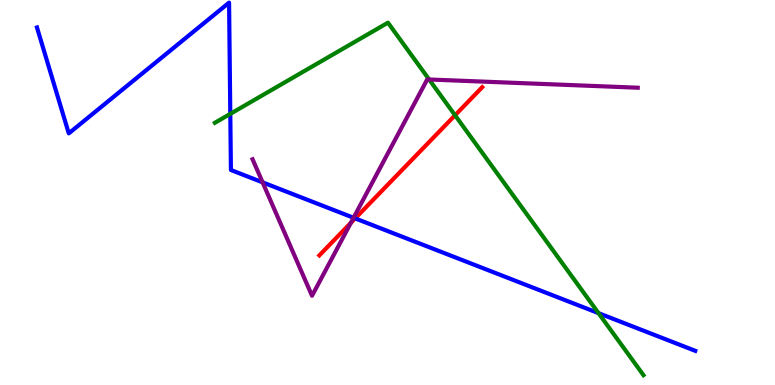[{'lines': ['blue', 'red'], 'intersections': [{'x': 4.58, 'y': 4.33}]}, {'lines': ['green', 'red'], 'intersections': [{'x': 5.87, 'y': 7.01}]}, {'lines': ['purple', 'red'], 'intersections': [{'x': 4.53, 'y': 4.21}]}, {'lines': ['blue', 'green'], 'intersections': [{'x': 2.97, 'y': 7.04}, {'x': 7.72, 'y': 1.87}]}, {'lines': ['blue', 'purple'], 'intersections': [{'x': 3.39, 'y': 5.26}, {'x': 4.56, 'y': 4.34}]}, {'lines': ['green', 'purple'], 'intersections': [{'x': 5.54, 'y': 7.94}]}]